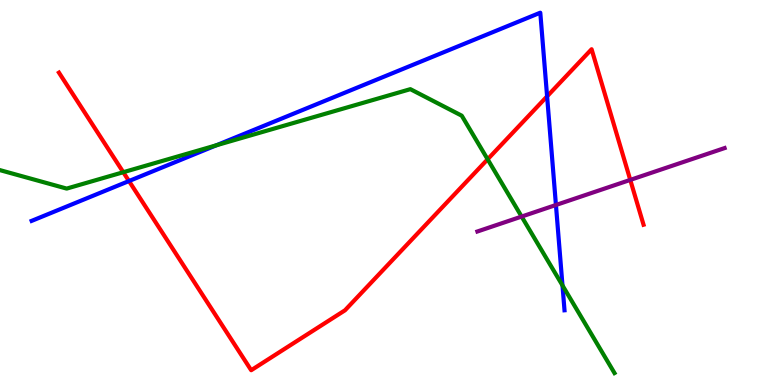[{'lines': ['blue', 'red'], 'intersections': [{'x': 1.66, 'y': 5.3}, {'x': 7.06, 'y': 7.5}]}, {'lines': ['green', 'red'], 'intersections': [{'x': 1.59, 'y': 5.53}, {'x': 6.29, 'y': 5.86}]}, {'lines': ['purple', 'red'], 'intersections': [{'x': 8.13, 'y': 5.33}]}, {'lines': ['blue', 'green'], 'intersections': [{'x': 2.79, 'y': 6.23}, {'x': 7.26, 'y': 2.59}]}, {'lines': ['blue', 'purple'], 'intersections': [{'x': 7.17, 'y': 4.68}]}, {'lines': ['green', 'purple'], 'intersections': [{'x': 6.73, 'y': 4.37}]}]